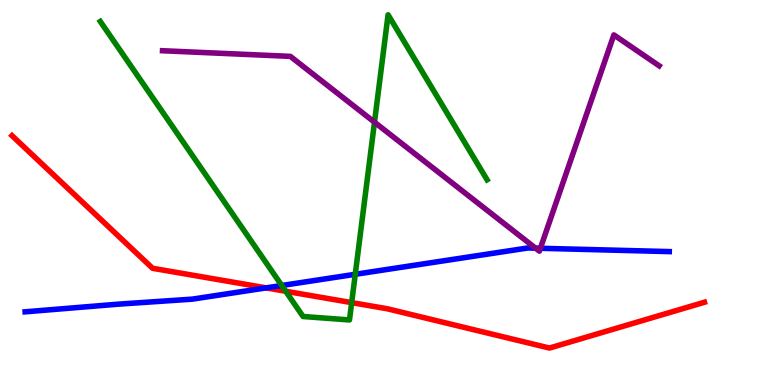[{'lines': ['blue', 'red'], 'intersections': [{'x': 3.43, 'y': 2.52}]}, {'lines': ['green', 'red'], 'intersections': [{'x': 3.69, 'y': 2.44}, {'x': 4.54, 'y': 2.14}]}, {'lines': ['purple', 'red'], 'intersections': []}, {'lines': ['blue', 'green'], 'intersections': [{'x': 3.64, 'y': 2.58}, {'x': 4.58, 'y': 2.88}]}, {'lines': ['blue', 'purple'], 'intersections': [{'x': 6.91, 'y': 3.55}, {'x': 6.97, 'y': 3.55}]}, {'lines': ['green', 'purple'], 'intersections': [{'x': 4.83, 'y': 6.83}]}]